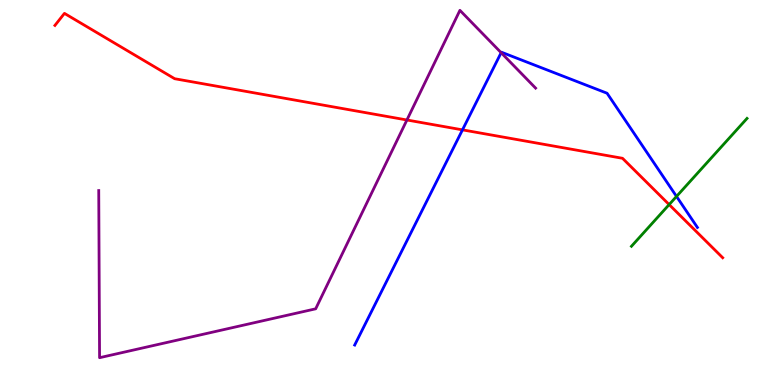[{'lines': ['blue', 'red'], 'intersections': [{'x': 5.97, 'y': 6.63}]}, {'lines': ['green', 'red'], 'intersections': [{'x': 8.63, 'y': 4.69}]}, {'lines': ['purple', 'red'], 'intersections': [{'x': 5.25, 'y': 6.88}]}, {'lines': ['blue', 'green'], 'intersections': [{'x': 8.73, 'y': 4.9}]}, {'lines': ['blue', 'purple'], 'intersections': [{'x': 6.47, 'y': 8.63}]}, {'lines': ['green', 'purple'], 'intersections': []}]